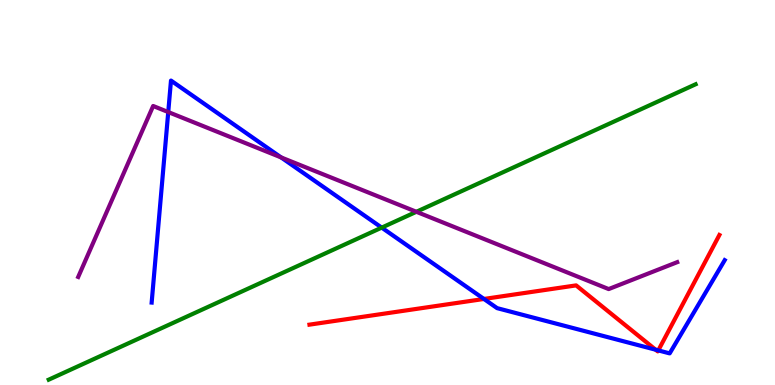[{'lines': ['blue', 'red'], 'intersections': [{'x': 6.24, 'y': 2.23}, {'x': 8.46, 'y': 0.917}, {'x': 8.49, 'y': 0.899}]}, {'lines': ['green', 'red'], 'intersections': []}, {'lines': ['purple', 'red'], 'intersections': []}, {'lines': ['blue', 'green'], 'intersections': [{'x': 4.93, 'y': 4.09}]}, {'lines': ['blue', 'purple'], 'intersections': [{'x': 2.17, 'y': 7.09}, {'x': 3.63, 'y': 5.91}]}, {'lines': ['green', 'purple'], 'intersections': [{'x': 5.37, 'y': 4.5}]}]